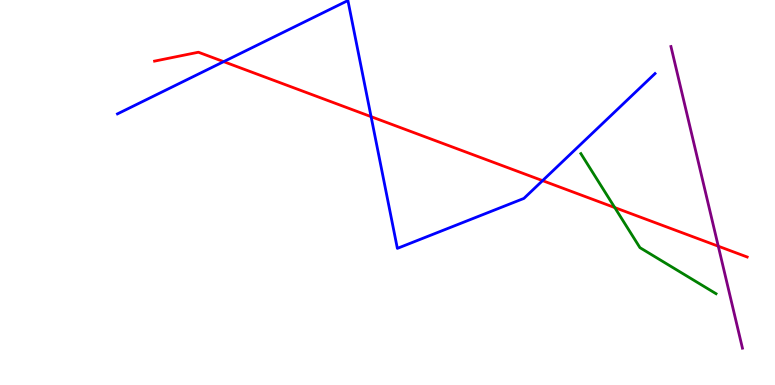[{'lines': ['blue', 'red'], 'intersections': [{'x': 2.89, 'y': 8.4}, {'x': 4.79, 'y': 6.97}, {'x': 7.0, 'y': 5.31}]}, {'lines': ['green', 'red'], 'intersections': [{'x': 7.93, 'y': 4.61}]}, {'lines': ['purple', 'red'], 'intersections': [{'x': 9.27, 'y': 3.6}]}, {'lines': ['blue', 'green'], 'intersections': []}, {'lines': ['blue', 'purple'], 'intersections': []}, {'lines': ['green', 'purple'], 'intersections': []}]